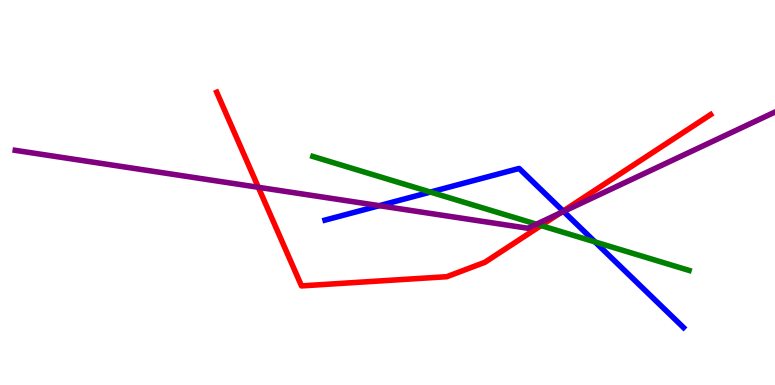[{'lines': ['blue', 'red'], 'intersections': [{'x': 7.27, 'y': 4.52}]}, {'lines': ['green', 'red'], 'intersections': [{'x': 6.98, 'y': 4.14}]}, {'lines': ['purple', 'red'], 'intersections': [{'x': 3.33, 'y': 5.14}, {'x': 7.23, 'y': 4.46}]}, {'lines': ['blue', 'green'], 'intersections': [{'x': 5.55, 'y': 5.01}, {'x': 7.68, 'y': 3.72}]}, {'lines': ['blue', 'purple'], 'intersections': [{'x': 4.89, 'y': 4.66}, {'x': 7.27, 'y': 4.51}]}, {'lines': ['green', 'purple'], 'intersections': [{'x': 6.92, 'y': 4.18}]}]